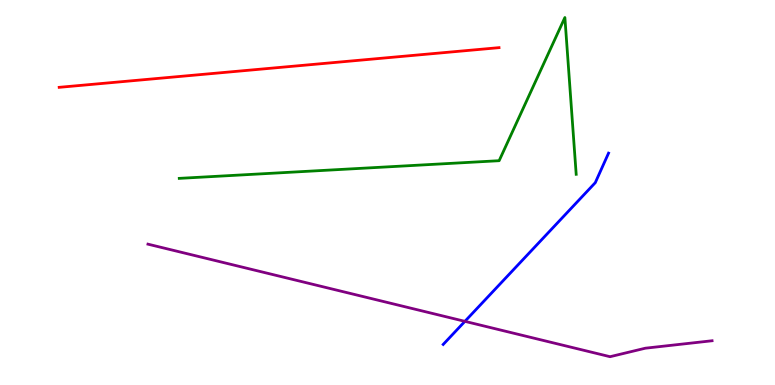[{'lines': ['blue', 'red'], 'intersections': []}, {'lines': ['green', 'red'], 'intersections': []}, {'lines': ['purple', 'red'], 'intersections': []}, {'lines': ['blue', 'green'], 'intersections': []}, {'lines': ['blue', 'purple'], 'intersections': [{'x': 6.0, 'y': 1.65}]}, {'lines': ['green', 'purple'], 'intersections': []}]